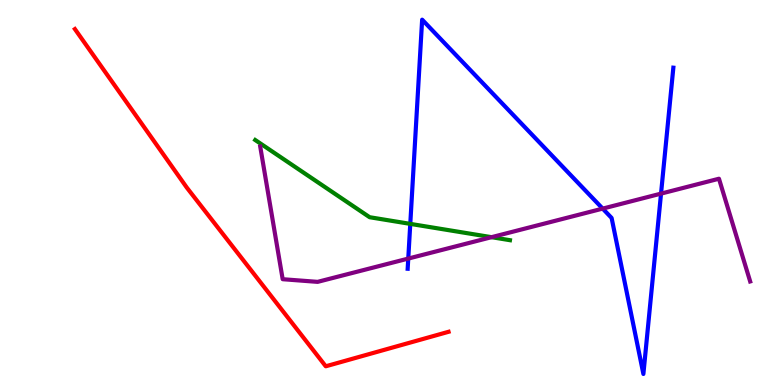[{'lines': ['blue', 'red'], 'intersections': []}, {'lines': ['green', 'red'], 'intersections': []}, {'lines': ['purple', 'red'], 'intersections': []}, {'lines': ['blue', 'green'], 'intersections': [{'x': 5.29, 'y': 4.19}]}, {'lines': ['blue', 'purple'], 'intersections': [{'x': 5.27, 'y': 3.28}, {'x': 7.78, 'y': 4.58}, {'x': 8.53, 'y': 4.97}]}, {'lines': ['green', 'purple'], 'intersections': [{'x': 6.34, 'y': 3.84}]}]